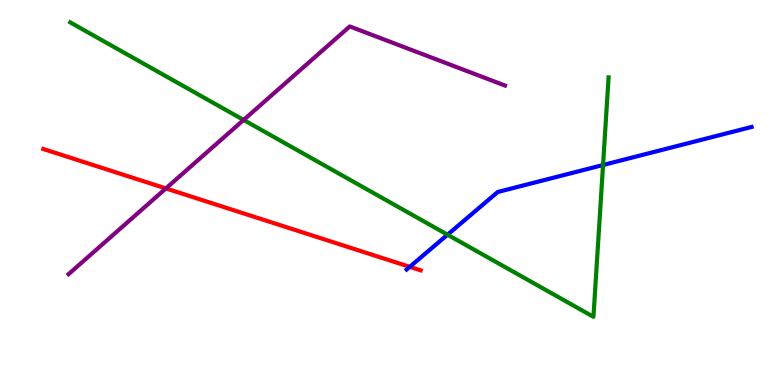[{'lines': ['blue', 'red'], 'intersections': [{'x': 5.29, 'y': 3.07}]}, {'lines': ['green', 'red'], 'intersections': []}, {'lines': ['purple', 'red'], 'intersections': [{'x': 2.14, 'y': 5.11}]}, {'lines': ['blue', 'green'], 'intersections': [{'x': 5.77, 'y': 3.9}, {'x': 7.78, 'y': 5.71}]}, {'lines': ['blue', 'purple'], 'intersections': []}, {'lines': ['green', 'purple'], 'intersections': [{'x': 3.14, 'y': 6.88}]}]